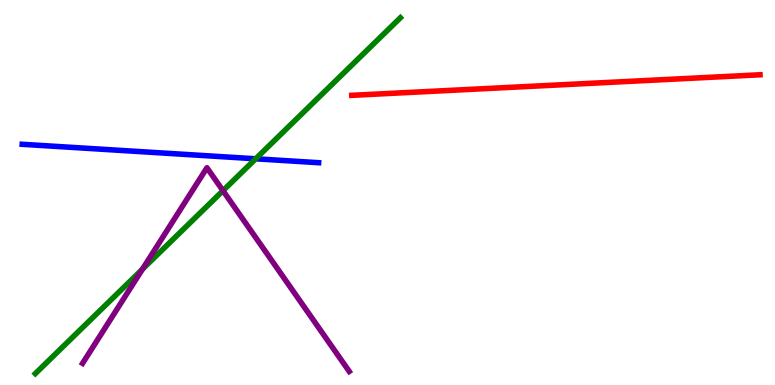[{'lines': ['blue', 'red'], 'intersections': []}, {'lines': ['green', 'red'], 'intersections': []}, {'lines': ['purple', 'red'], 'intersections': []}, {'lines': ['blue', 'green'], 'intersections': [{'x': 3.3, 'y': 5.88}]}, {'lines': ['blue', 'purple'], 'intersections': []}, {'lines': ['green', 'purple'], 'intersections': [{'x': 1.84, 'y': 3.01}, {'x': 2.88, 'y': 5.05}]}]